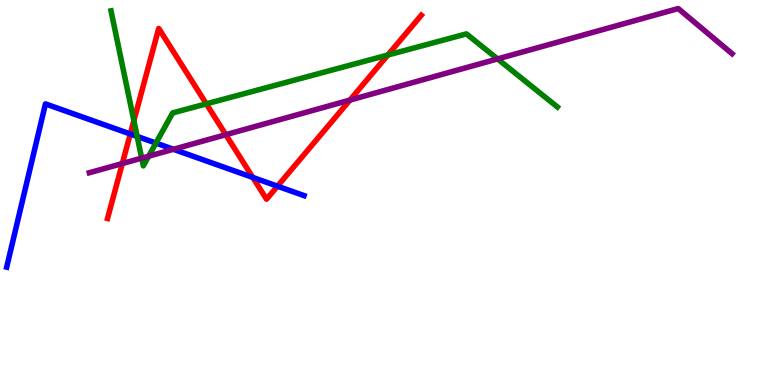[{'lines': ['blue', 'red'], 'intersections': [{'x': 1.68, 'y': 6.52}, {'x': 3.26, 'y': 5.39}, {'x': 3.58, 'y': 5.16}]}, {'lines': ['green', 'red'], 'intersections': [{'x': 1.73, 'y': 6.87}, {'x': 2.66, 'y': 7.3}, {'x': 5.0, 'y': 8.57}]}, {'lines': ['purple', 'red'], 'intersections': [{'x': 1.58, 'y': 5.75}, {'x': 2.91, 'y': 6.5}, {'x': 4.52, 'y': 7.4}]}, {'lines': ['blue', 'green'], 'intersections': [{'x': 1.77, 'y': 6.46}, {'x': 2.01, 'y': 6.28}]}, {'lines': ['blue', 'purple'], 'intersections': [{'x': 2.24, 'y': 6.12}]}, {'lines': ['green', 'purple'], 'intersections': [{'x': 1.83, 'y': 5.89}, {'x': 1.92, 'y': 5.94}, {'x': 6.42, 'y': 8.47}]}]